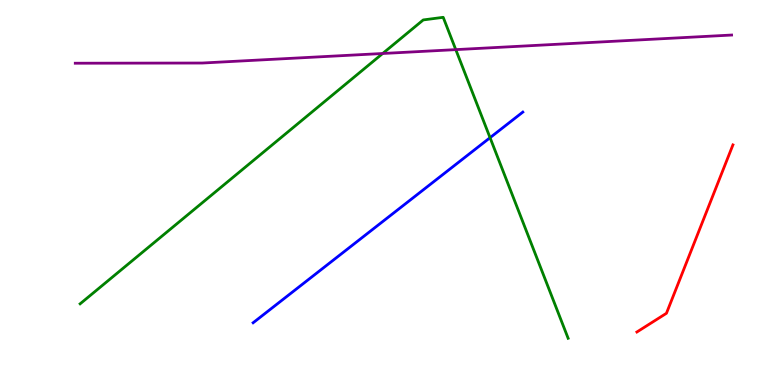[{'lines': ['blue', 'red'], 'intersections': []}, {'lines': ['green', 'red'], 'intersections': []}, {'lines': ['purple', 'red'], 'intersections': []}, {'lines': ['blue', 'green'], 'intersections': [{'x': 6.32, 'y': 6.42}]}, {'lines': ['blue', 'purple'], 'intersections': []}, {'lines': ['green', 'purple'], 'intersections': [{'x': 4.94, 'y': 8.61}, {'x': 5.88, 'y': 8.71}]}]